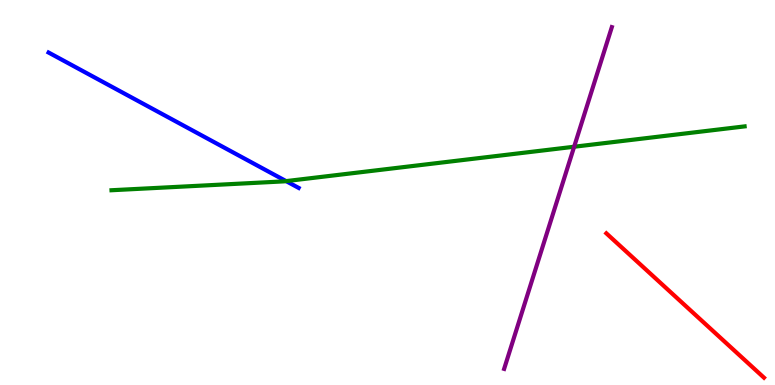[{'lines': ['blue', 'red'], 'intersections': []}, {'lines': ['green', 'red'], 'intersections': []}, {'lines': ['purple', 'red'], 'intersections': []}, {'lines': ['blue', 'green'], 'intersections': [{'x': 3.69, 'y': 5.3}]}, {'lines': ['blue', 'purple'], 'intersections': []}, {'lines': ['green', 'purple'], 'intersections': [{'x': 7.41, 'y': 6.19}]}]